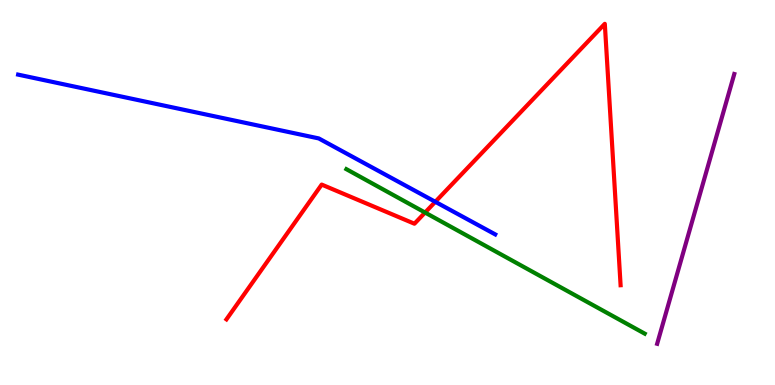[{'lines': ['blue', 'red'], 'intersections': [{'x': 5.62, 'y': 4.76}]}, {'lines': ['green', 'red'], 'intersections': [{'x': 5.48, 'y': 4.48}]}, {'lines': ['purple', 'red'], 'intersections': []}, {'lines': ['blue', 'green'], 'intersections': []}, {'lines': ['blue', 'purple'], 'intersections': []}, {'lines': ['green', 'purple'], 'intersections': []}]